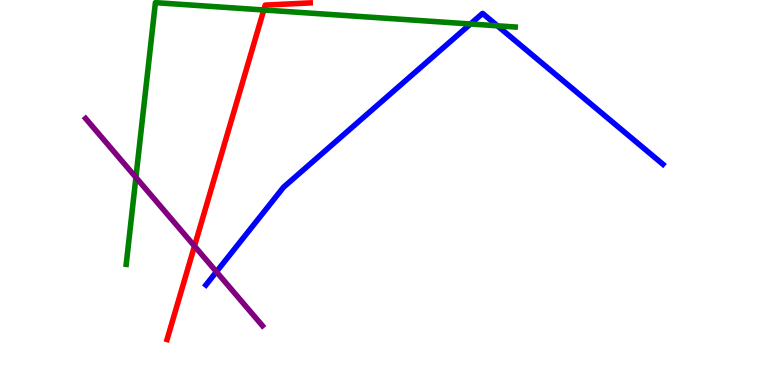[{'lines': ['blue', 'red'], 'intersections': []}, {'lines': ['green', 'red'], 'intersections': [{'x': 3.4, 'y': 9.74}]}, {'lines': ['purple', 'red'], 'intersections': [{'x': 2.51, 'y': 3.61}]}, {'lines': ['blue', 'green'], 'intersections': [{'x': 6.07, 'y': 9.38}, {'x': 6.42, 'y': 9.33}]}, {'lines': ['blue', 'purple'], 'intersections': [{'x': 2.79, 'y': 2.94}]}, {'lines': ['green', 'purple'], 'intersections': [{'x': 1.75, 'y': 5.39}]}]